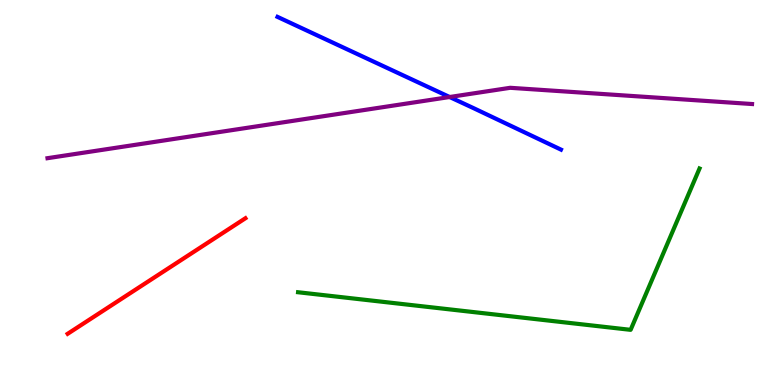[{'lines': ['blue', 'red'], 'intersections': []}, {'lines': ['green', 'red'], 'intersections': []}, {'lines': ['purple', 'red'], 'intersections': []}, {'lines': ['blue', 'green'], 'intersections': []}, {'lines': ['blue', 'purple'], 'intersections': [{'x': 5.8, 'y': 7.48}]}, {'lines': ['green', 'purple'], 'intersections': []}]